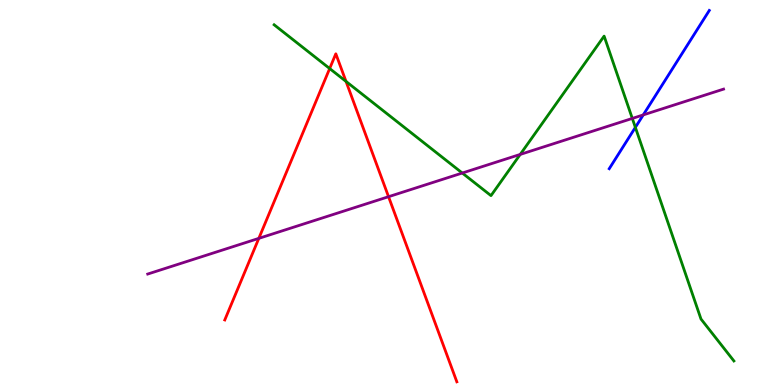[{'lines': ['blue', 'red'], 'intersections': []}, {'lines': ['green', 'red'], 'intersections': [{'x': 4.25, 'y': 8.22}, {'x': 4.46, 'y': 7.89}]}, {'lines': ['purple', 'red'], 'intersections': [{'x': 3.34, 'y': 3.81}, {'x': 5.01, 'y': 4.89}]}, {'lines': ['blue', 'green'], 'intersections': [{'x': 8.2, 'y': 6.69}]}, {'lines': ['blue', 'purple'], 'intersections': [{'x': 8.3, 'y': 7.02}]}, {'lines': ['green', 'purple'], 'intersections': [{'x': 5.96, 'y': 5.51}, {'x': 6.71, 'y': 5.99}, {'x': 8.16, 'y': 6.92}]}]